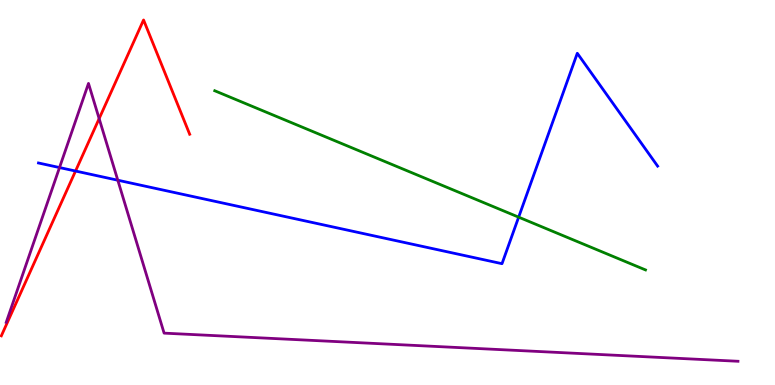[{'lines': ['blue', 'red'], 'intersections': [{'x': 0.975, 'y': 5.56}]}, {'lines': ['green', 'red'], 'intersections': []}, {'lines': ['purple', 'red'], 'intersections': [{'x': 1.28, 'y': 6.92}]}, {'lines': ['blue', 'green'], 'intersections': [{'x': 6.69, 'y': 4.36}]}, {'lines': ['blue', 'purple'], 'intersections': [{'x': 0.768, 'y': 5.65}, {'x': 1.52, 'y': 5.32}]}, {'lines': ['green', 'purple'], 'intersections': []}]